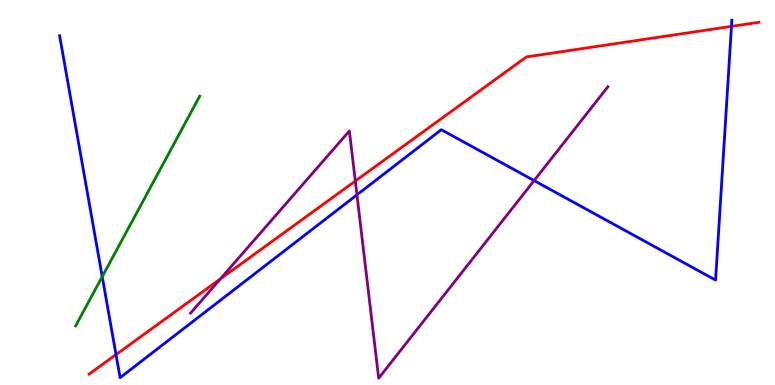[{'lines': ['blue', 'red'], 'intersections': [{'x': 1.5, 'y': 0.79}, {'x': 9.44, 'y': 9.32}]}, {'lines': ['green', 'red'], 'intersections': []}, {'lines': ['purple', 'red'], 'intersections': [{'x': 2.84, 'y': 2.76}, {'x': 4.58, 'y': 5.3}]}, {'lines': ['blue', 'green'], 'intersections': [{'x': 1.32, 'y': 2.81}]}, {'lines': ['blue', 'purple'], 'intersections': [{'x': 4.61, 'y': 4.94}, {'x': 6.89, 'y': 5.31}]}, {'lines': ['green', 'purple'], 'intersections': []}]